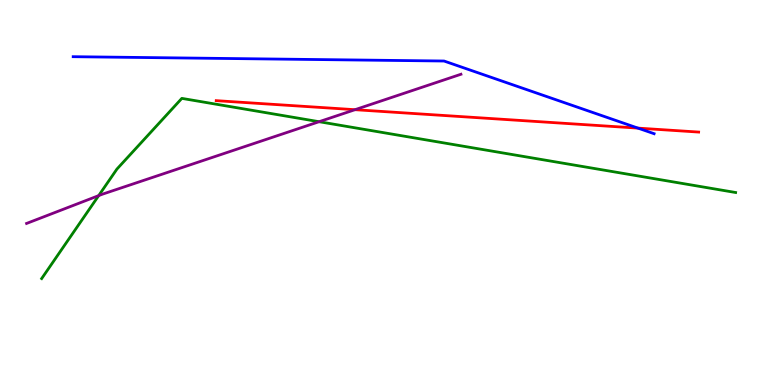[{'lines': ['blue', 'red'], 'intersections': [{'x': 8.23, 'y': 6.67}]}, {'lines': ['green', 'red'], 'intersections': []}, {'lines': ['purple', 'red'], 'intersections': [{'x': 4.58, 'y': 7.15}]}, {'lines': ['blue', 'green'], 'intersections': []}, {'lines': ['blue', 'purple'], 'intersections': []}, {'lines': ['green', 'purple'], 'intersections': [{'x': 1.27, 'y': 4.92}, {'x': 4.12, 'y': 6.84}]}]